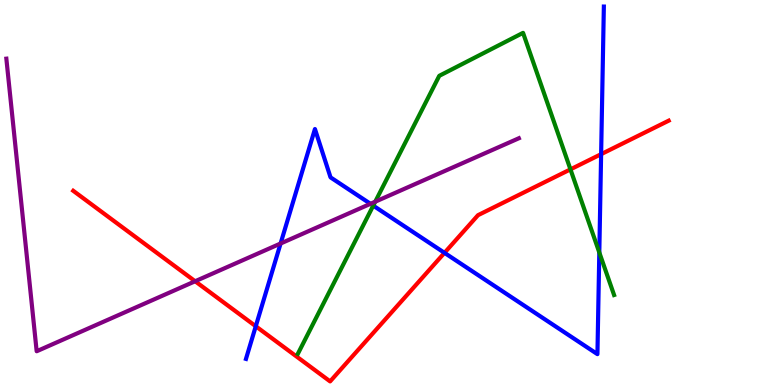[{'lines': ['blue', 'red'], 'intersections': [{'x': 3.3, 'y': 1.53}, {'x': 5.74, 'y': 3.43}, {'x': 7.76, 'y': 6.0}]}, {'lines': ['green', 'red'], 'intersections': [{'x': 7.36, 'y': 5.6}]}, {'lines': ['purple', 'red'], 'intersections': [{'x': 2.52, 'y': 2.69}]}, {'lines': ['blue', 'green'], 'intersections': [{'x': 4.82, 'y': 4.66}, {'x': 7.73, 'y': 3.44}]}, {'lines': ['blue', 'purple'], 'intersections': [{'x': 3.62, 'y': 3.68}, {'x': 4.78, 'y': 4.71}]}, {'lines': ['green', 'purple'], 'intersections': [{'x': 4.84, 'y': 4.76}]}]